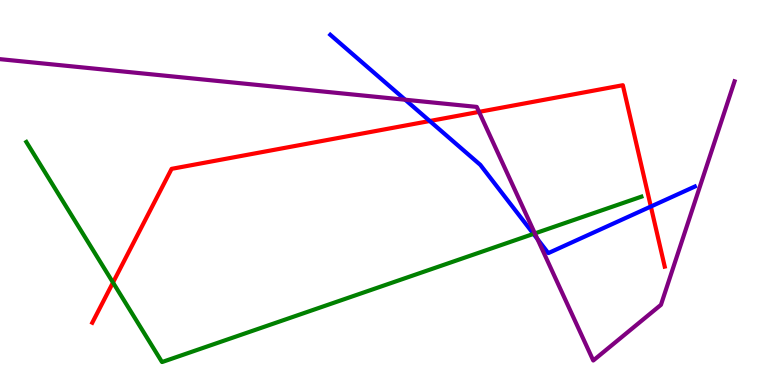[{'lines': ['blue', 'red'], 'intersections': [{'x': 5.55, 'y': 6.86}, {'x': 8.4, 'y': 4.64}]}, {'lines': ['green', 'red'], 'intersections': [{'x': 1.46, 'y': 2.66}]}, {'lines': ['purple', 'red'], 'intersections': [{'x': 6.18, 'y': 7.09}]}, {'lines': ['blue', 'green'], 'intersections': [{'x': 6.88, 'y': 3.92}]}, {'lines': ['blue', 'purple'], 'intersections': [{'x': 5.23, 'y': 7.41}, {'x': 6.93, 'y': 3.79}]}, {'lines': ['green', 'purple'], 'intersections': [{'x': 6.9, 'y': 3.94}]}]